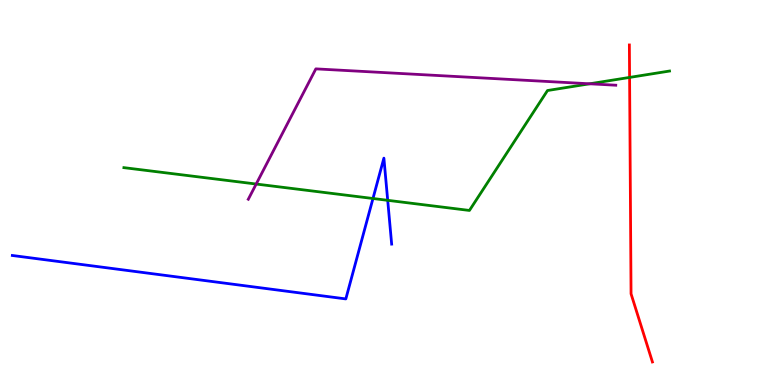[{'lines': ['blue', 'red'], 'intersections': []}, {'lines': ['green', 'red'], 'intersections': [{'x': 8.12, 'y': 7.99}]}, {'lines': ['purple', 'red'], 'intersections': []}, {'lines': ['blue', 'green'], 'intersections': [{'x': 4.81, 'y': 4.84}, {'x': 5.0, 'y': 4.8}]}, {'lines': ['blue', 'purple'], 'intersections': []}, {'lines': ['green', 'purple'], 'intersections': [{'x': 3.31, 'y': 5.22}, {'x': 7.61, 'y': 7.82}]}]